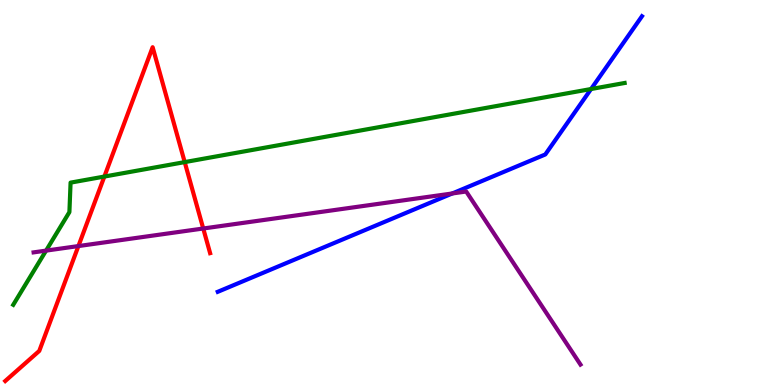[{'lines': ['blue', 'red'], 'intersections': []}, {'lines': ['green', 'red'], 'intersections': [{'x': 1.35, 'y': 5.41}, {'x': 2.38, 'y': 5.79}]}, {'lines': ['purple', 'red'], 'intersections': [{'x': 1.01, 'y': 3.61}, {'x': 2.62, 'y': 4.06}]}, {'lines': ['blue', 'green'], 'intersections': [{'x': 7.63, 'y': 7.69}]}, {'lines': ['blue', 'purple'], 'intersections': [{'x': 5.84, 'y': 4.97}]}, {'lines': ['green', 'purple'], 'intersections': [{'x': 0.594, 'y': 3.49}]}]